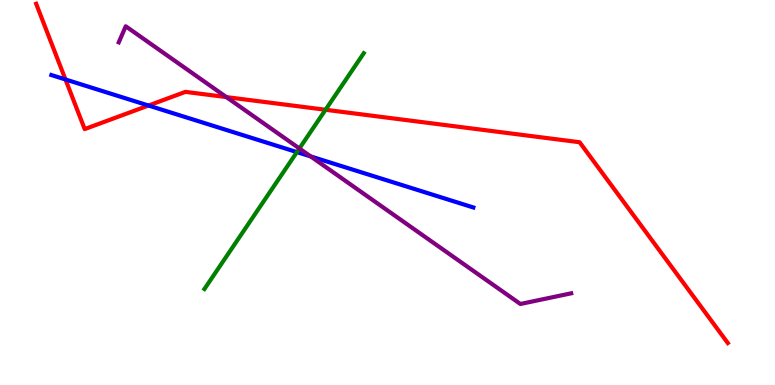[{'lines': ['blue', 'red'], 'intersections': [{'x': 0.845, 'y': 7.94}, {'x': 1.92, 'y': 7.26}]}, {'lines': ['green', 'red'], 'intersections': [{'x': 4.2, 'y': 7.15}]}, {'lines': ['purple', 'red'], 'intersections': [{'x': 2.92, 'y': 7.48}]}, {'lines': ['blue', 'green'], 'intersections': [{'x': 3.83, 'y': 6.05}]}, {'lines': ['blue', 'purple'], 'intersections': [{'x': 4.01, 'y': 5.94}]}, {'lines': ['green', 'purple'], 'intersections': [{'x': 3.86, 'y': 6.14}]}]